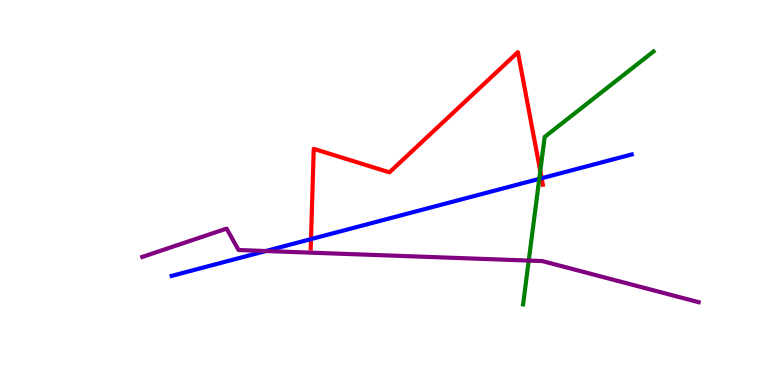[{'lines': ['blue', 'red'], 'intersections': [{'x': 4.01, 'y': 3.79}, {'x': 6.99, 'y': 5.37}]}, {'lines': ['green', 'red'], 'intersections': [{'x': 6.97, 'y': 5.56}]}, {'lines': ['purple', 'red'], 'intersections': []}, {'lines': ['blue', 'green'], 'intersections': [{'x': 6.96, 'y': 5.35}]}, {'lines': ['blue', 'purple'], 'intersections': [{'x': 3.43, 'y': 3.48}]}, {'lines': ['green', 'purple'], 'intersections': [{'x': 6.82, 'y': 3.23}]}]